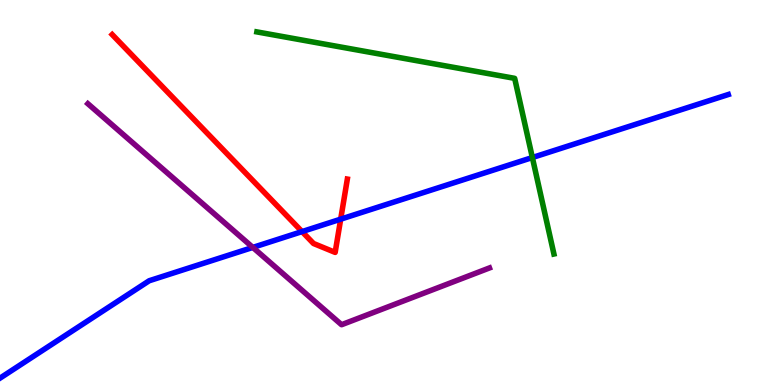[{'lines': ['blue', 'red'], 'intersections': [{'x': 3.9, 'y': 3.98}, {'x': 4.4, 'y': 4.31}]}, {'lines': ['green', 'red'], 'intersections': []}, {'lines': ['purple', 'red'], 'intersections': []}, {'lines': ['blue', 'green'], 'intersections': [{'x': 6.87, 'y': 5.91}]}, {'lines': ['blue', 'purple'], 'intersections': [{'x': 3.26, 'y': 3.57}]}, {'lines': ['green', 'purple'], 'intersections': []}]